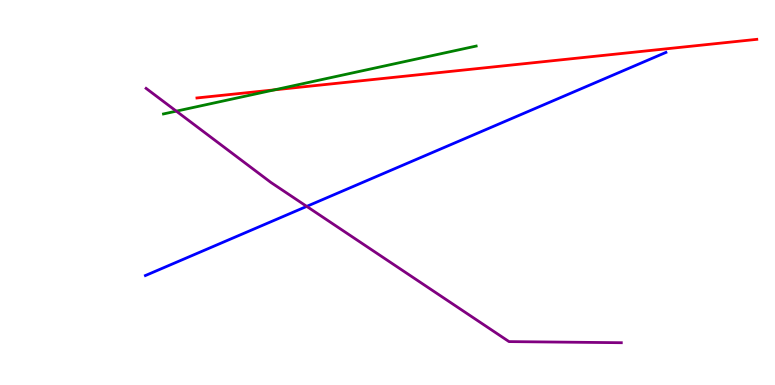[{'lines': ['blue', 'red'], 'intersections': []}, {'lines': ['green', 'red'], 'intersections': [{'x': 3.54, 'y': 7.67}]}, {'lines': ['purple', 'red'], 'intersections': []}, {'lines': ['blue', 'green'], 'intersections': []}, {'lines': ['blue', 'purple'], 'intersections': [{'x': 3.96, 'y': 4.64}]}, {'lines': ['green', 'purple'], 'intersections': [{'x': 2.28, 'y': 7.11}]}]